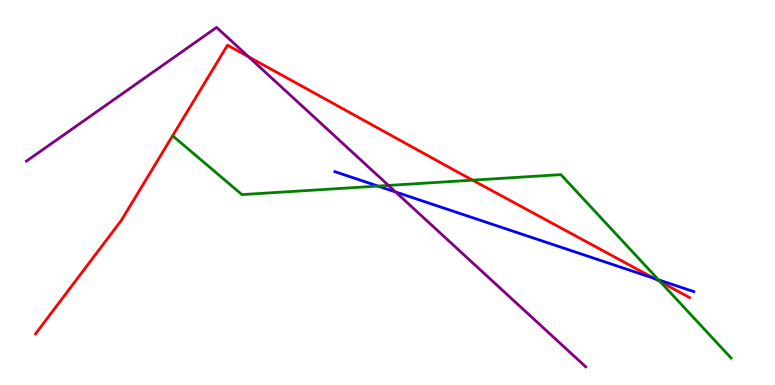[{'lines': ['blue', 'red'], 'intersections': [{'x': 8.44, 'y': 2.77}]}, {'lines': ['green', 'red'], 'intersections': [{'x': 6.1, 'y': 5.32}, {'x': 8.52, 'y': 2.68}]}, {'lines': ['purple', 'red'], 'intersections': [{'x': 3.21, 'y': 8.53}]}, {'lines': ['blue', 'green'], 'intersections': [{'x': 4.88, 'y': 5.17}, {'x': 8.5, 'y': 2.73}]}, {'lines': ['blue', 'purple'], 'intersections': [{'x': 5.1, 'y': 5.01}]}, {'lines': ['green', 'purple'], 'intersections': [{'x': 5.01, 'y': 5.18}]}]